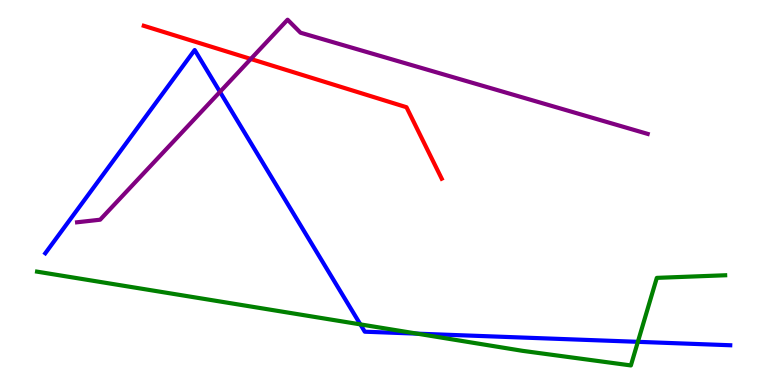[{'lines': ['blue', 'red'], 'intersections': []}, {'lines': ['green', 'red'], 'intersections': []}, {'lines': ['purple', 'red'], 'intersections': [{'x': 3.24, 'y': 8.47}]}, {'lines': ['blue', 'green'], 'intersections': [{'x': 4.65, 'y': 1.57}, {'x': 5.38, 'y': 1.33}, {'x': 8.23, 'y': 1.12}]}, {'lines': ['blue', 'purple'], 'intersections': [{'x': 2.84, 'y': 7.61}]}, {'lines': ['green', 'purple'], 'intersections': []}]